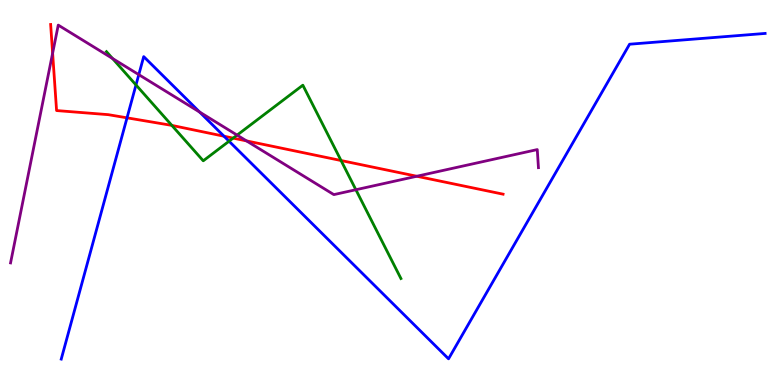[{'lines': ['blue', 'red'], 'intersections': [{'x': 1.64, 'y': 6.94}, {'x': 2.89, 'y': 6.46}]}, {'lines': ['green', 'red'], 'intersections': [{'x': 2.22, 'y': 6.74}, {'x': 3.01, 'y': 6.41}, {'x': 4.4, 'y': 5.83}]}, {'lines': ['purple', 'red'], 'intersections': [{'x': 0.679, 'y': 8.62}, {'x': 3.18, 'y': 6.34}, {'x': 5.38, 'y': 5.42}]}, {'lines': ['blue', 'green'], 'intersections': [{'x': 1.75, 'y': 7.79}, {'x': 2.96, 'y': 6.33}]}, {'lines': ['blue', 'purple'], 'intersections': [{'x': 1.79, 'y': 8.06}, {'x': 2.58, 'y': 7.09}]}, {'lines': ['green', 'purple'], 'intersections': [{'x': 1.45, 'y': 8.48}, {'x': 3.06, 'y': 6.49}, {'x': 4.59, 'y': 5.07}]}]